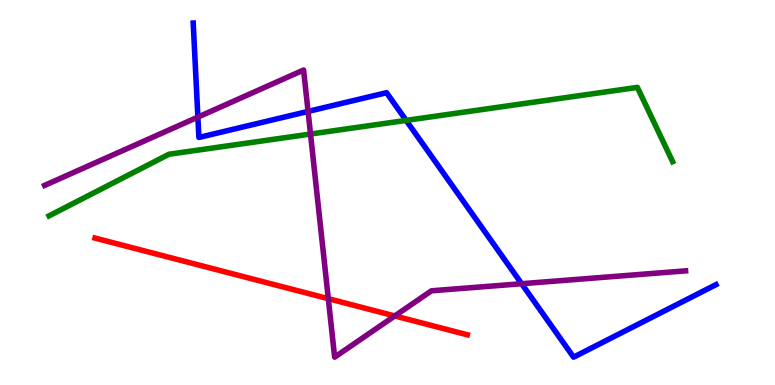[{'lines': ['blue', 'red'], 'intersections': []}, {'lines': ['green', 'red'], 'intersections': []}, {'lines': ['purple', 'red'], 'intersections': [{'x': 4.24, 'y': 2.24}, {'x': 5.09, 'y': 1.79}]}, {'lines': ['blue', 'green'], 'intersections': [{'x': 5.24, 'y': 6.87}]}, {'lines': ['blue', 'purple'], 'intersections': [{'x': 2.55, 'y': 6.96}, {'x': 3.98, 'y': 7.11}, {'x': 6.73, 'y': 2.63}]}, {'lines': ['green', 'purple'], 'intersections': [{'x': 4.01, 'y': 6.52}]}]